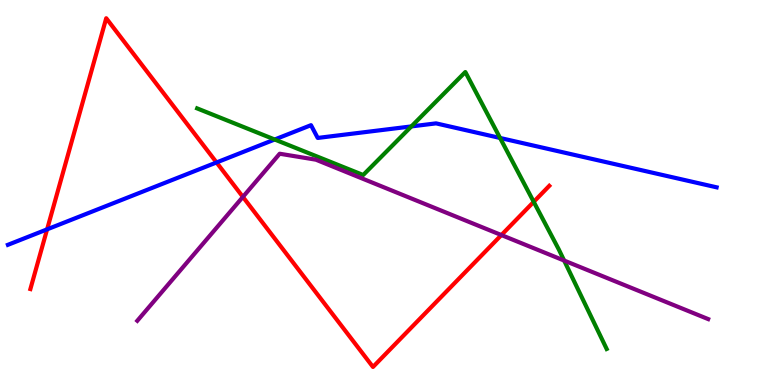[{'lines': ['blue', 'red'], 'intersections': [{'x': 0.608, 'y': 4.04}, {'x': 2.79, 'y': 5.78}]}, {'lines': ['green', 'red'], 'intersections': [{'x': 6.89, 'y': 4.76}]}, {'lines': ['purple', 'red'], 'intersections': [{'x': 3.13, 'y': 4.89}, {'x': 6.47, 'y': 3.89}]}, {'lines': ['blue', 'green'], 'intersections': [{'x': 3.54, 'y': 6.38}, {'x': 5.31, 'y': 6.72}, {'x': 6.45, 'y': 6.42}]}, {'lines': ['blue', 'purple'], 'intersections': []}, {'lines': ['green', 'purple'], 'intersections': [{'x': 7.28, 'y': 3.23}]}]